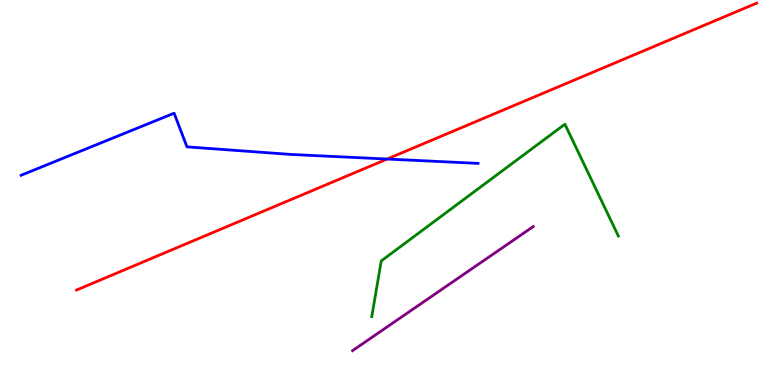[{'lines': ['blue', 'red'], 'intersections': [{'x': 4.99, 'y': 5.87}]}, {'lines': ['green', 'red'], 'intersections': []}, {'lines': ['purple', 'red'], 'intersections': []}, {'lines': ['blue', 'green'], 'intersections': []}, {'lines': ['blue', 'purple'], 'intersections': []}, {'lines': ['green', 'purple'], 'intersections': []}]